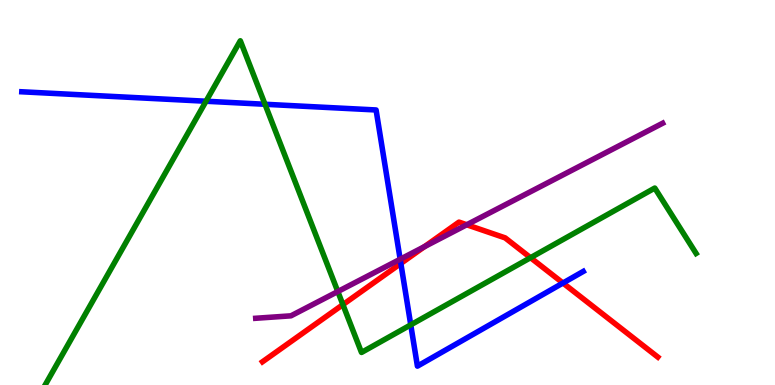[{'lines': ['blue', 'red'], 'intersections': [{'x': 5.17, 'y': 3.16}, {'x': 7.26, 'y': 2.65}]}, {'lines': ['green', 'red'], 'intersections': [{'x': 4.42, 'y': 2.09}, {'x': 6.85, 'y': 3.31}]}, {'lines': ['purple', 'red'], 'intersections': [{'x': 5.48, 'y': 3.59}, {'x': 6.02, 'y': 4.16}]}, {'lines': ['blue', 'green'], 'intersections': [{'x': 2.66, 'y': 7.37}, {'x': 3.42, 'y': 7.29}, {'x': 5.3, 'y': 1.56}]}, {'lines': ['blue', 'purple'], 'intersections': [{'x': 5.16, 'y': 3.27}]}, {'lines': ['green', 'purple'], 'intersections': [{'x': 4.36, 'y': 2.43}]}]